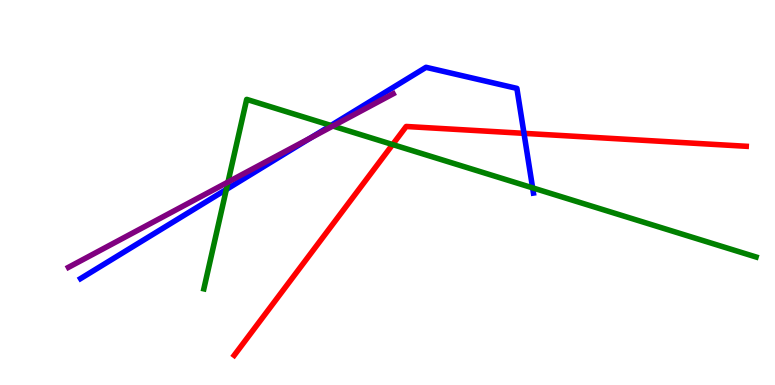[{'lines': ['blue', 'red'], 'intersections': [{'x': 6.76, 'y': 6.54}]}, {'lines': ['green', 'red'], 'intersections': [{'x': 5.07, 'y': 6.25}]}, {'lines': ['purple', 'red'], 'intersections': []}, {'lines': ['blue', 'green'], 'intersections': [{'x': 2.92, 'y': 5.08}, {'x': 4.27, 'y': 6.74}, {'x': 6.87, 'y': 5.12}]}, {'lines': ['blue', 'purple'], 'intersections': [{'x': 4.01, 'y': 6.42}]}, {'lines': ['green', 'purple'], 'intersections': [{'x': 2.94, 'y': 5.27}, {'x': 4.29, 'y': 6.73}]}]